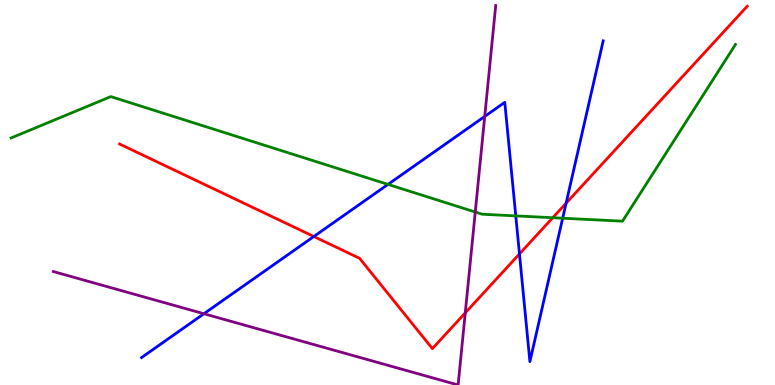[{'lines': ['blue', 'red'], 'intersections': [{'x': 4.05, 'y': 3.86}, {'x': 6.7, 'y': 3.4}, {'x': 7.3, 'y': 4.72}]}, {'lines': ['green', 'red'], 'intersections': [{'x': 7.13, 'y': 4.34}]}, {'lines': ['purple', 'red'], 'intersections': [{'x': 6.0, 'y': 1.87}]}, {'lines': ['blue', 'green'], 'intersections': [{'x': 5.01, 'y': 5.21}, {'x': 6.66, 'y': 4.39}, {'x': 7.26, 'y': 4.33}]}, {'lines': ['blue', 'purple'], 'intersections': [{'x': 2.63, 'y': 1.85}, {'x': 6.25, 'y': 6.98}]}, {'lines': ['green', 'purple'], 'intersections': [{'x': 6.13, 'y': 4.49}]}]